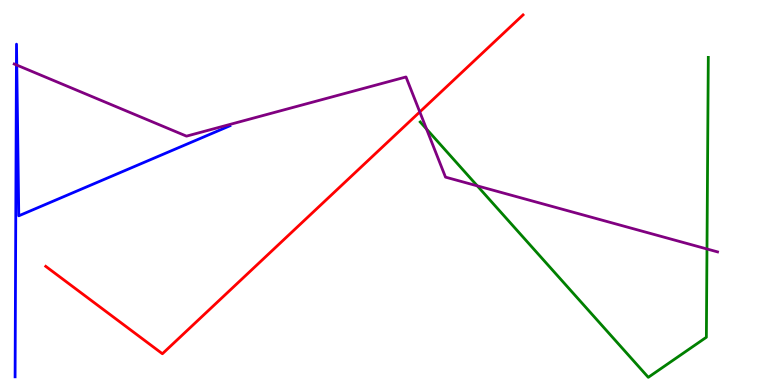[{'lines': ['blue', 'red'], 'intersections': []}, {'lines': ['green', 'red'], 'intersections': []}, {'lines': ['purple', 'red'], 'intersections': [{'x': 5.42, 'y': 7.09}]}, {'lines': ['blue', 'green'], 'intersections': []}, {'lines': ['blue', 'purple'], 'intersections': [{'x': 0.212, 'y': 8.31}, {'x': 0.217, 'y': 8.31}]}, {'lines': ['green', 'purple'], 'intersections': [{'x': 5.5, 'y': 6.65}, {'x': 6.16, 'y': 5.17}, {'x': 9.12, 'y': 3.53}]}]